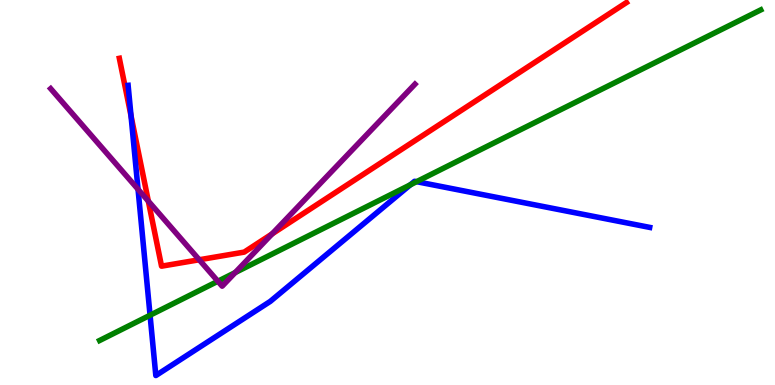[{'lines': ['blue', 'red'], 'intersections': [{'x': 1.69, 'y': 6.99}]}, {'lines': ['green', 'red'], 'intersections': []}, {'lines': ['purple', 'red'], 'intersections': [{'x': 1.91, 'y': 4.78}, {'x': 2.57, 'y': 3.25}, {'x': 3.51, 'y': 3.92}]}, {'lines': ['blue', 'green'], 'intersections': [{'x': 1.94, 'y': 1.81}, {'x': 5.3, 'y': 5.2}, {'x': 5.38, 'y': 5.28}]}, {'lines': ['blue', 'purple'], 'intersections': [{'x': 1.78, 'y': 5.08}]}, {'lines': ['green', 'purple'], 'intersections': [{'x': 2.81, 'y': 2.69}, {'x': 3.03, 'y': 2.92}]}]